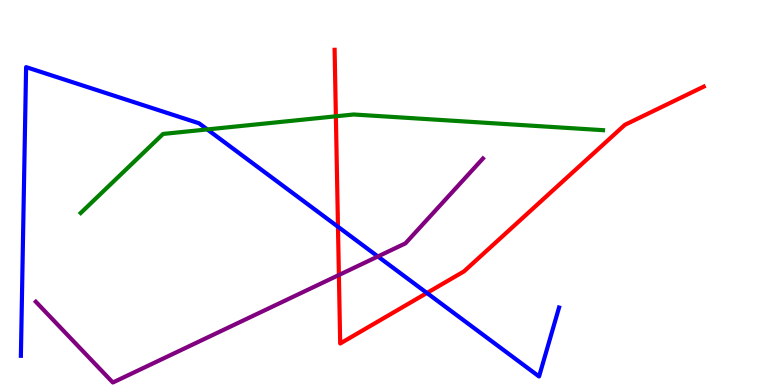[{'lines': ['blue', 'red'], 'intersections': [{'x': 4.36, 'y': 4.11}, {'x': 5.51, 'y': 2.39}]}, {'lines': ['green', 'red'], 'intersections': [{'x': 4.33, 'y': 6.98}]}, {'lines': ['purple', 'red'], 'intersections': [{'x': 4.37, 'y': 2.86}]}, {'lines': ['blue', 'green'], 'intersections': [{'x': 2.67, 'y': 6.64}]}, {'lines': ['blue', 'purple'], 'intersections': [{'x': 4.88, 'y': 3.34}]}, {'lines': ['green', 'purple'], 'intersections': []}]